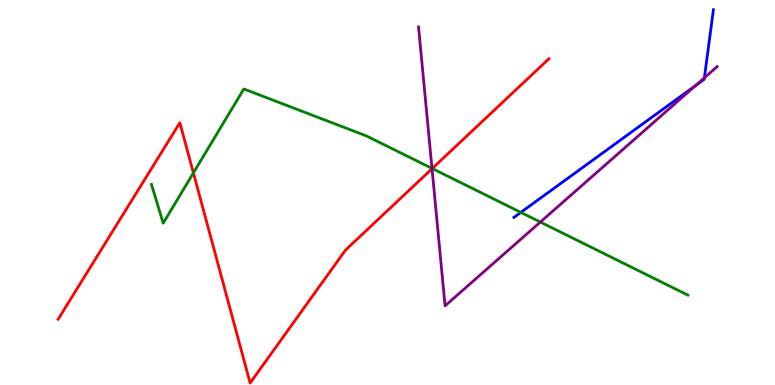[{'lines': ['blue', 'red'], 'intersections': []}, {'lines': ['green', 'red'], 'intersections': [{'x': 2.5, 'y': 5.51}, {'x': 5.58, 'y': 5.62}]}, {'lines': ['purple', 'red'], 'intersections': [{'x': 5.57, 'y': 5.62}]}, {'lines': ['blue', 'green'], 'intersections': [{'x': 6.72, 'y': 4.48}]}, {'lines': ['blue', 'purple'], 'intersections': [{'x': 8.98, 'y': 7.78}, {'x': 9.09, 'y': 7.98}]}, {'lines': ['green', 'purple'], 'intersections': [{'x': 5.57, 'y': 5.63}, {'x': 6.97, 'y': 4.23}]}]